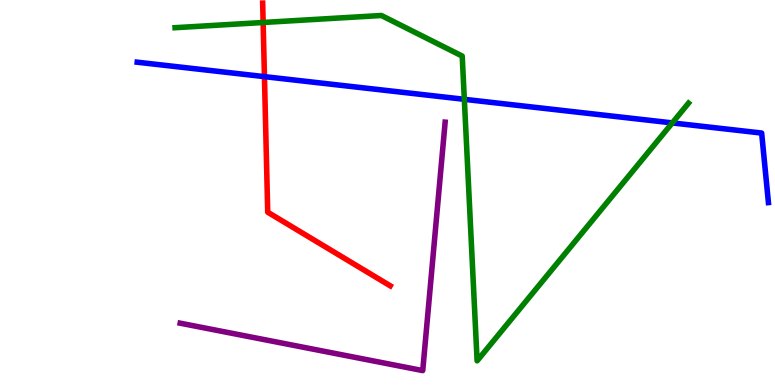[{'lines': ['blue', 'red'], 'intersections': [{'x': 3.41, 'y': 8.01}]}, {'lines': ['green', 'red'], 'intersections': [{'x': 3.4, 'y': 9.42}]}, {'lines': ['purple', 'red'], 'intersections': []}, {'lines': ['blue', 'green'], 'intersections': [{'x': 5.99, 'y': 7.42}, {'x': 8.67, 'y': 6.81}]}, {'lines': ['blue', 'purple'], 'intersections': []}, {'lines': ['green', 'purple'], 'intersections': []}]